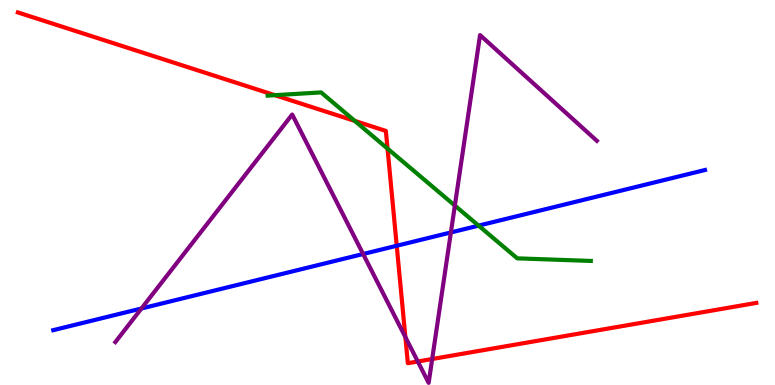[{'lines': ['blue', 'red'], 'intersections': [{'x': 5.12, 'y': 3.62}]}, {'lines': ['green', 'red'], 'intersections': [{'x': 3.55, 'y': 7.53}, {'x': 4.58, 'y': 6.86}, {'x': 5.0, 'y': 6.14}]}, {'lines': ['purple', 'red'], 'intersections': [{'x': 5.23, 'y': 1.24}, {'x': 5.39, 'y': 0.611}, {'x': 5.58, 'y': 0.675}]}, {'lines': ['blue', 'green'], 'intersections': [{'x': 6.18, 'y': 4.14}]}, {'lines': ['blue', 'purple'], 'intersections': [{'x': 1.83, 'y': 1.99}, {'x': 4.69, 'y': 3.4}, {'x': 5.82, 'y': 3.96}]}, {'lines': ['green', 'purple'], 'intersections': [{'x': 5.87, 'y': 4.66}]}]